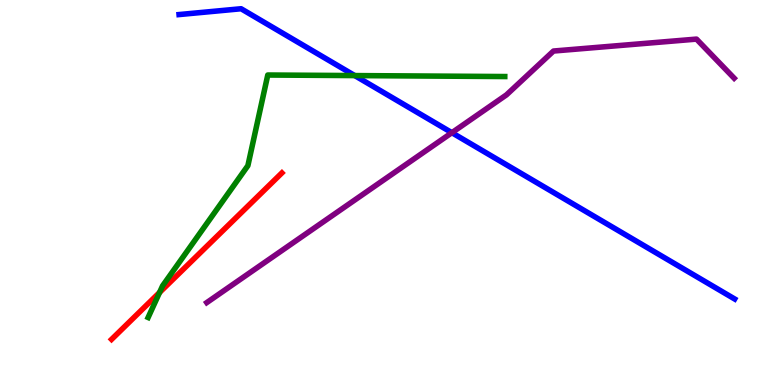[{'lines': ['blue', 'red'], 'intersections': []}, {'lines': ['green', 'red'], 'intersections': [{'x': 2.06, 'y': 2.4}]}, {'lines': ['purple', 'red'], 'intersections': []}, {'lines': ['blue', 'green'], 'intersections': [{'x': 4.58, 'y': 8.04}]}, {'lines': ['blue', 'purple'], 'intersections': [{'x': 5.83, 'y': 6.55}]}, {'lines': ['green', 'purple'], 'intersections': []}]